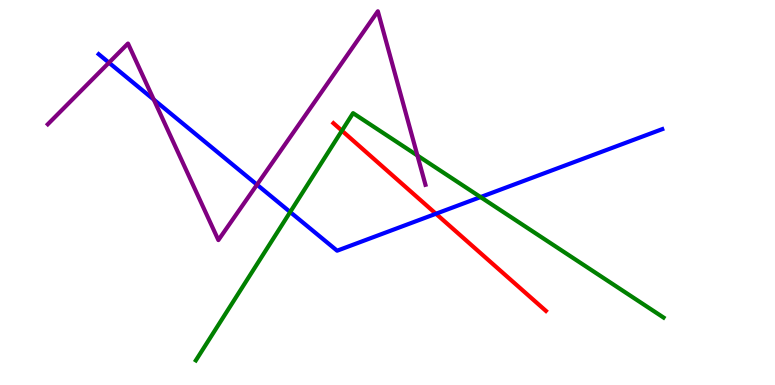[{'lines': ['blue', 'red'], 'intersections': [{'x': 5.63, 'y': 4.45}]}, {'lines': ['green', 'red'], 'intersections': [{'x': 4.41, 'y': 6.61}]}, {'lines': ['purple', 'red'], 'intersections': []}, {'lines': ['blue', 'green'], 'intersections': [{'x': 3.74, 'y': 4.49}, {'x': 6.2, 'y': 4.88}]}, {'lines': ['blue', 'purple'], 'intersections': [{'x': 1.41, 'y': 8.37}, {'x': 1.98, 'y': 7.41}, {'x': 3.32, 'y': 5.2}]}, {'lines': ['green', 'purple'], 'intersections': [{'x': 5.39, 'y': 5.96}]}]